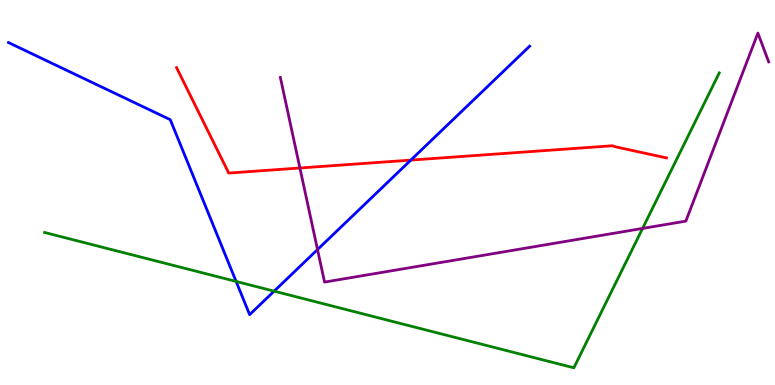[{'lines': ['blue', 'red'], 'intersections': [{'x': 5.3, 'y': 5.84}]}, {'lines': ['green', 'red'], 'intersections': []}, {'lines': ['purple', 'red'], 'intersections': [{'x': 3.87, 'y': 5.64}]}, {'lines': ['blue', 'green'], 'intersections': [{'x': 3.05, 'y': 2.69}, {'x': 3.54, 'y': 2.44}]}, {'lines': ['blue', 'purple'], 'intersections': [{'x': 4.1, 'y': 3.52}]}, {'lines': ['green', 'purple'], 'intersections': [{'x': 8.29, 'y': 4.07}]}]